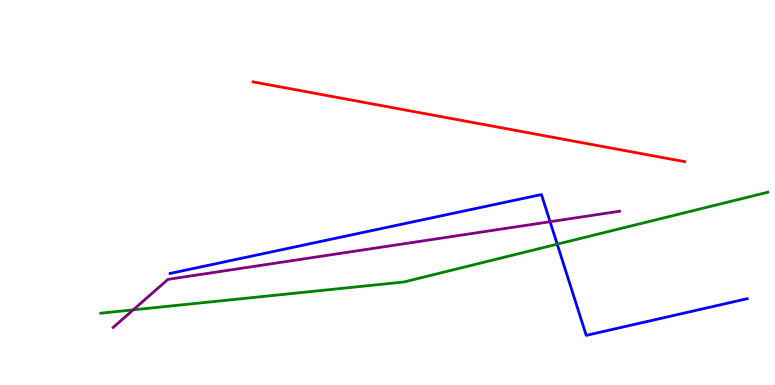[{'lines': ['blue', 'red'], 'intersections': []}, {'lines': ['green', 'red'], 'intersections': []}, {'lines': ['purple', 'red'], 'intersections': []}, {'lines': ['blue', 'green'], 'intersections': [{'x': 7.19, 'y': 3.66}]}, {'lines': ['blue', 'purple'], 'intersections': [{'x': 7.1, 'y': 4.24}]}, {'lines': ['green', 'purple'], 'intersections': [{'x': 1.72, 'y': 1.95}]}]